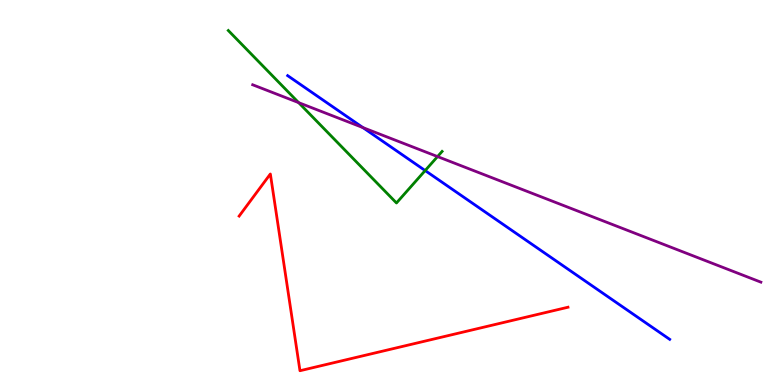[{'lines': ['blue', 'red'], 'intersections': []}, {'lines': ['green', 'red'], 'intersections': []}, {'lines': ['purple', 'red'], 'intersections': []}, {'lines': ['blue', 'green'], 'intersections': [{'x': 5.49, 'y': 5.57}]}, {'lines': ['blue', 'purple'], 'intersections': [{'x': 4.68, 'y': 6.69}]}, {'lines': ['green', 'purple'], 'intersections': [{'x': 3.85, 'y': 7.33}, {'x': 5.65, 'y': 5.93}]}]